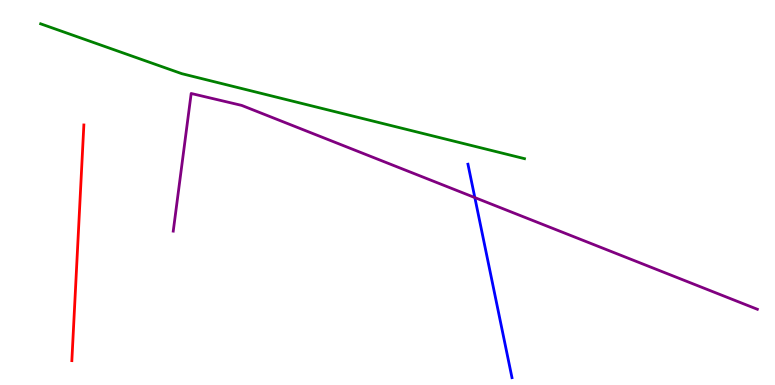[{'lines': ['blue', 'red'], 'intersections': []}, {'lines': ['green', 'red'], 'intersections': []}, {'lines': ['purple', 'red'], 'intersections': []}, {'lines': ['blue', 'green'], 'intersections': []}, {'lines': ['blue', 'purple'], 'intersections': [{'x': 6.13, 'y': 4.87}]}, {'lines': ['green', 'purple'], 'intersections': []}]